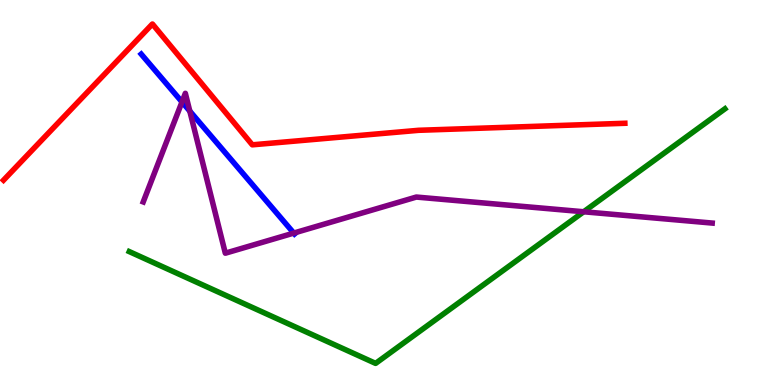[{'lines': ['blue', 'red'], 'intersections': []}, {'lines': ['green', 'red'], 'intersections': []}, {'lines': ['purple', 'red'], 'intersections': []}, {'lines': ['blue', 'green'], 'intersections': []}, {'lines': ['blue', 'purple'], 'intersections': [{'x': 2.35, 'y': 7.35}, {'x': 2.45, 'y': 7.11}, {'x': 3.79, 'y': 3.95}]}, {'lines': ['green', 'purple'], 'intersections': [{'x': 7.53, 'y': 4.5}]}]